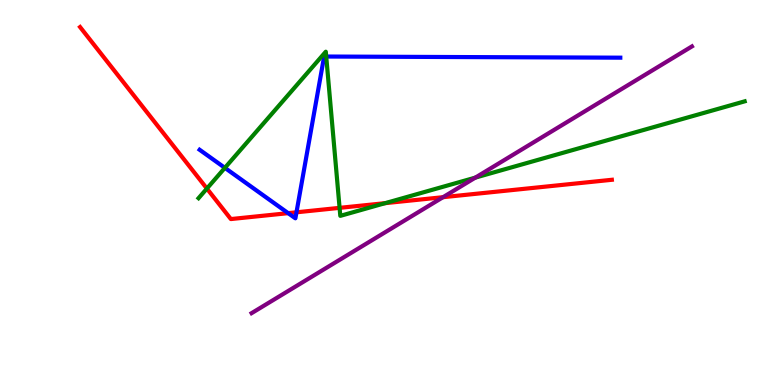[{'lines': ['blue', 'red'], 'intersections': [{'x': 3.72, 'y': 4.46}, {'x': 3.83, 'y': 4.49}]}, {'lines': ['green', 'red'], 'intersections': [{'x': 2.67, 'y': 5.1}, {'x': 4.38, 'y': 4.6}, {'x': 4.97, 'y': 4.72}]}, {'lines': ['purple', 'red'], 'intersections': [{'x': 5.72, 'y': 4.88}]}, {'lines': ['blue', 'green'], 'intersections': [{'x': 2.9, 'y': 5.64}, {'x': 4.21, 'y': 8.53}]}, {'lines': ['blue', 'purple'], 'intersections': []}, {'lines': ['green', 'purple'], 'intersections': [{'x': 6.13, 'y': 5.39}]}]